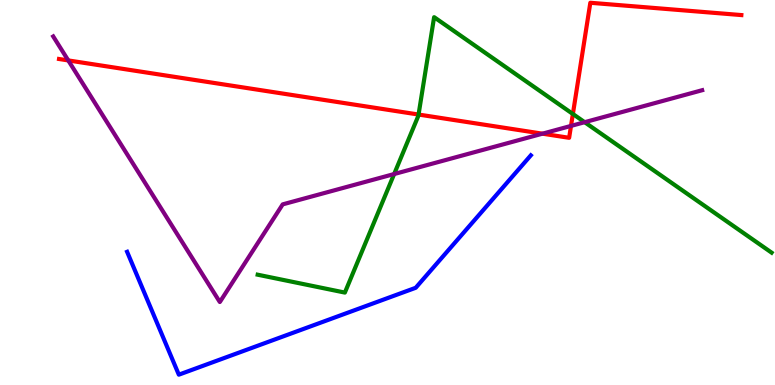[{'lines': ['blue', 'red'], 'intersections': []}, {'lines': ['green', 'red'], 'intersections': [{'x': 5.4, 'y': 7.02}, {'x': 7.39, 'y': 7.04}]}, {'lines': ['purple', 'red'], 'intersections': [{'x': 0.881, 'y': 8.43}, {'x': 7.0, 'y': 6.53}, {'x': 7.37, 'y': 6.73}]}, {'lines': ['blue', 'green'], 'intersections': []}, {'lines': ['blue', 'purple'], 'intersections': []}, {'lines': ['green', 'purple'], 'intersections': [{'x': 5.09, 'y': 5.48}, {'x': 7.54, 'y': 6.83}]}]